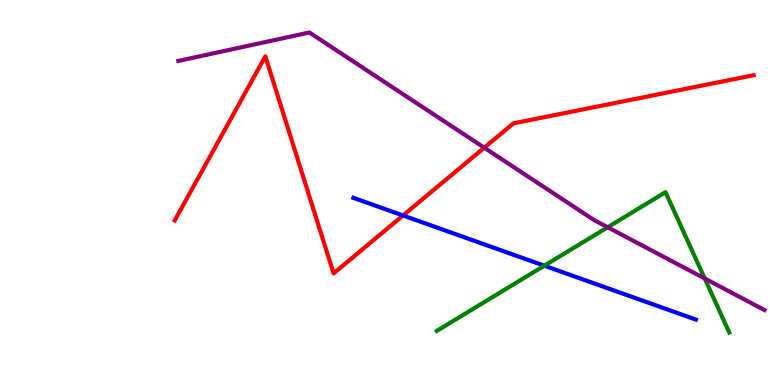[{'lines': ['blue', 'red'], 'intersections': [{'x': 5.2, 'y': 4.4}]}, {'lines': ['green', 'red'], 'intersections': []}, {'lines': ['purple', 'red'], 'intersections': [{'x': 6.25, 'y': 6.16}]}, {'lines': ['blue', 'green'], 'intersections': [{'x': 7.02, 'y': 3.1}]}, {'lines': ['blue', 'purple'], 'intersections': []}, {'lines': ['green', 'purple'], 'intersections': [{'x': 7.84, 'y': 4.1}, {'x': 9.09, 'y': 2.77}]}]